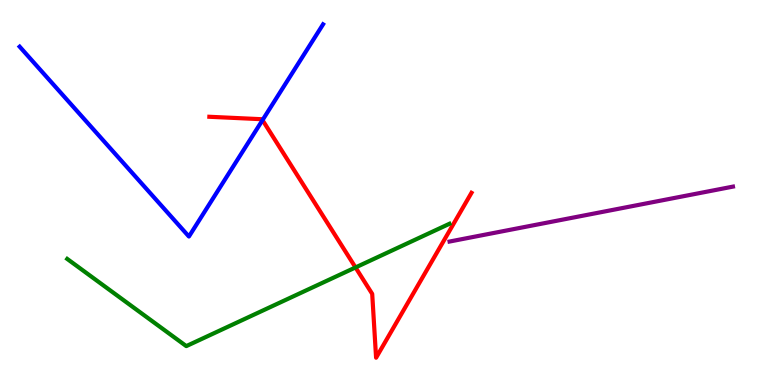[{'lines': ['blue', 'red'], 'intersections': [{'x': 3.39, 'y': 6.88}]}, {'lines': ['green', 'red'], 'intersections': [{'x': 4.59, 'y': 3.05}]}, {'lines': ['purple', 'red'], 'intersections': []}, {'lines': ['blue', 'green'], 'intersections': []}, {'lines': ['blue', 'purple'], 'intersections': []}, {'lines': ['green', 'purple'], 'intersections': []}]